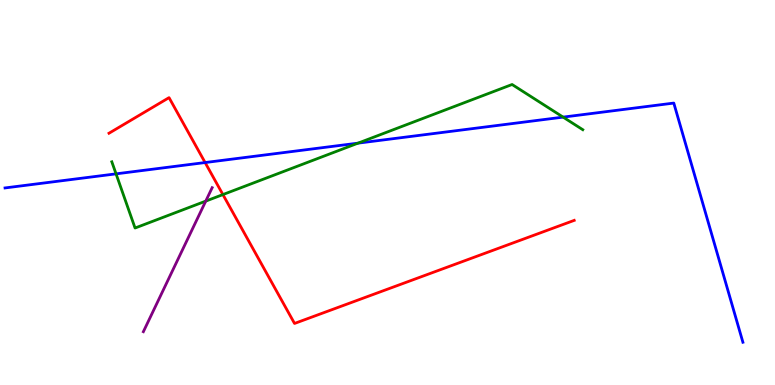[{'lines': ['blue', 'red'], 'intersections': [{'x': 2.65, 'y': 5.78}]}, {'lines': ['green', 'red'], 'intersections': [{'x': 2.88, 'y': 4.95}]}, {'lines': ['purple', 'red'], 'intersections': []}, {'lines': ['blue', 'green'], 'intersections': [{'x': 1.5, 'y': 5.48}, {'x': 4.62, 'y': 6.28}, {'x': 7.27, 'y': 6.96}]}, {'lines': ['blue', 'purple'], 'intersections': []}, {'lines': ['green', 'purple'], 'intersections': [{'x': 2.65, 'y': 4.78}]}]